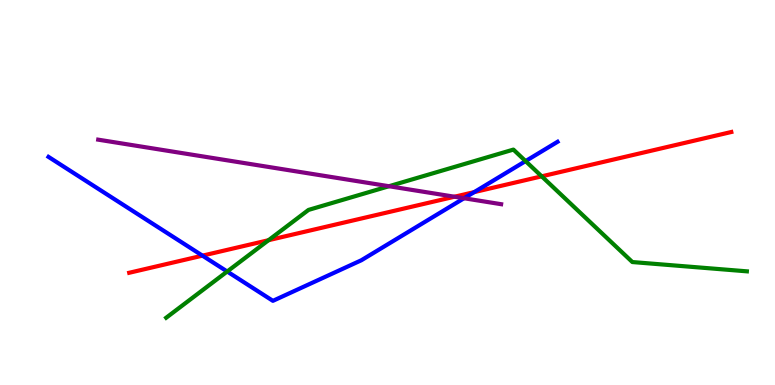[{'lines': ['blue', 'red'], 'intersections': [{'x': 2.61, 'y': 3.36}, {'x': 6.12, 'y': 5.01}]}, {'lines': ['green', 'red'], 'intersections': [{'x': 3.46, 'y': 3.76}, {'x': 6.99, 'y': 5.42}]}, {'lines': ['purple', 'red'], 'intersections': [{'x': 5.86, 'y': 4.89}]}, {'lines': ['blue', 'green'], 'intersections': [{'x': 2.93, 'y': 2.95}, {'x': 6.78, 'y': 5.82}]}, {'lines': ['blue', 'purple'], 'intersections': [{'x': 5.99, 'y': 4.85}]}, {'lines': ['green', 'purple'], 'intersections': [{'x': 5.02, 'y': 5.16}]}]